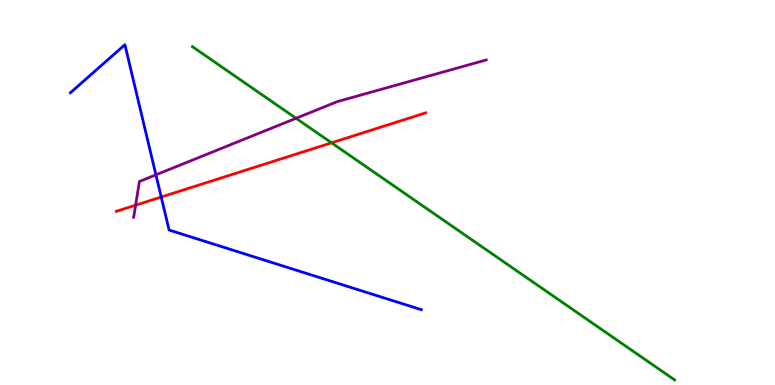[{'lines': ['blue', 'red'], 'intersections': [{'x': 2.08, 'y': 4.88}]}, {'lines': ['green', 'red'], 'intersections': [{'x': 4.28, 'y': 6.29}]}, {'lines': ['purple', 'red'], 'intersections': [{'x': 1.75, 'y': 4.67}]}, {'lines': ['blue', 'green'], 'intersections': []}, {'lines': ['blue', 'purple'], 'intersections': [{'x': 2.01, 'y': 5.46}]}, {'lines': ['green', 'purple'], 'intersections': [{'x': 3.82, 'y': 6.93}]}]